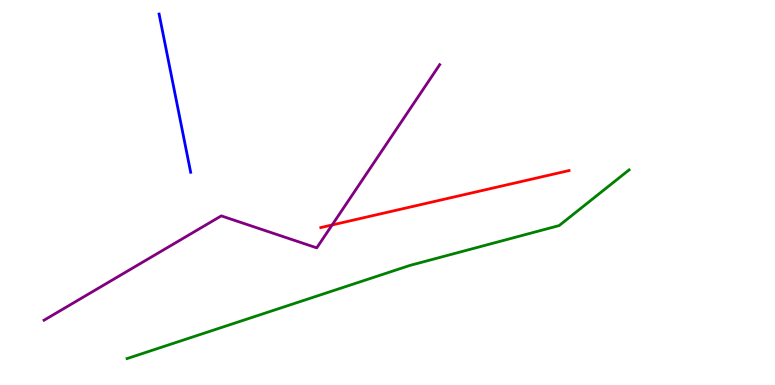[{'lines': ['blue', 'red'], 'intersections': []}, {'lines': ['green', 'red'], 'intersections': []}, {'lines': ['purple', 'red'], 'intersections': [{'x': 4.29, 'y': 4.16}]}, {'lines': ['blue', 'green'], 'intersections': []}, {'lines': ['blue', 'purple'], 'intersections': []}, {'lines': ['green', 'purple'], 'intersections': []}]